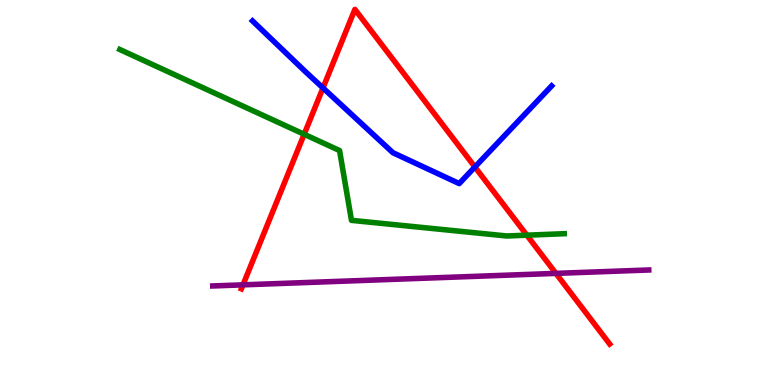[{'lines': ['blue', 'red'], 'intersections': [{'x': 4.17, 'y': 7.72}, {'x': 6.13, 'y': 5.66}]}, {'lines': ['green', 'red'], 'intersections': [{'x': 3.92, 'y': 6.51}, {'x': 6.8, 'y': 3.89}]}, {'lines': ['purple', 'red'], 'intersections': [{'x': 3.14, 'y': 2.6}, {'x': 7.17, 'y': 2.9}]}, {'lines': ['blue', 'green'], 'intersections': []}, {'lines': ['blue', 'purple'], 'intersections': []}, {'lines': ['green', 'purple'], 'intersections': []}]